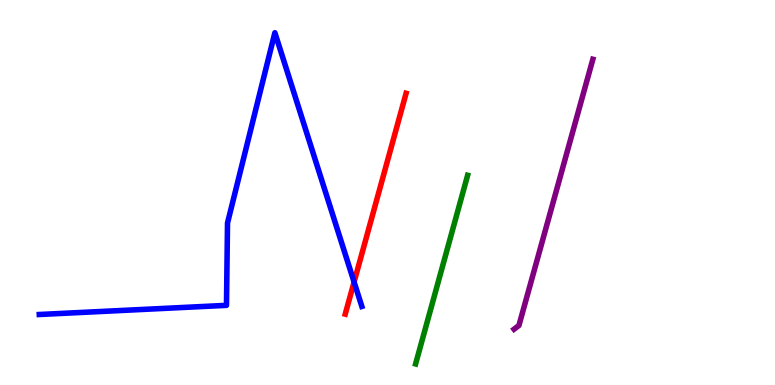[{'lines': ['blue', 'red'], 'intersections': [{'x': 4.57, 'y': 2.68}]}, {'lines': ['green', 'red'], 'intersections': []}, {'lines': ['purple', 'red'], 'intersections': []}, {'lines': ['blue', 'green'], 'intersections': []}, {'lines': ['blue', 'purple'], 'intersections': []}, {'lines': ['green', 'purple'], 'intersections': []}]